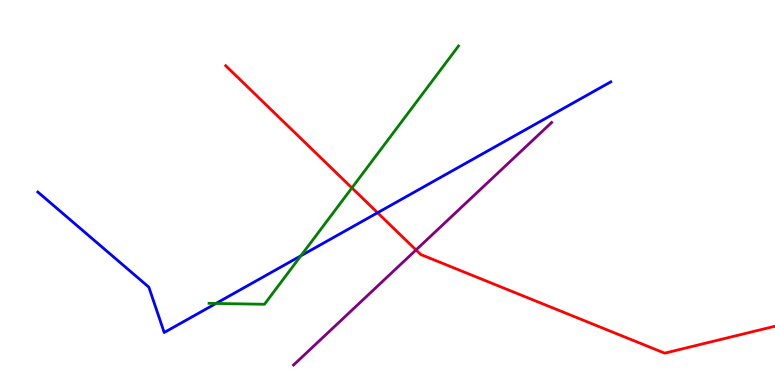[{'lines': ['blue', 'red'], 'intersections': [{'x': 4.87, 'y': 4.47}]}, {'lines': ['green', 'red'], 'intersections': [{'x': 4.54, 'y': 5.12}]}, {'lines': ['purple', 'red'], 'intersections': [{'x': 5.37, 'y': 3.51}]}, {'lines': ['blue', 'green'], 'intersections': [{'x': 2.79, 'y': 2.12}, {'x': 3.88, 'y': 3.36}]}, {'lines': ['blue', 'purple'], 'intersections': []}, {'lines': ['green', 'purple'], 'intersections': []}]